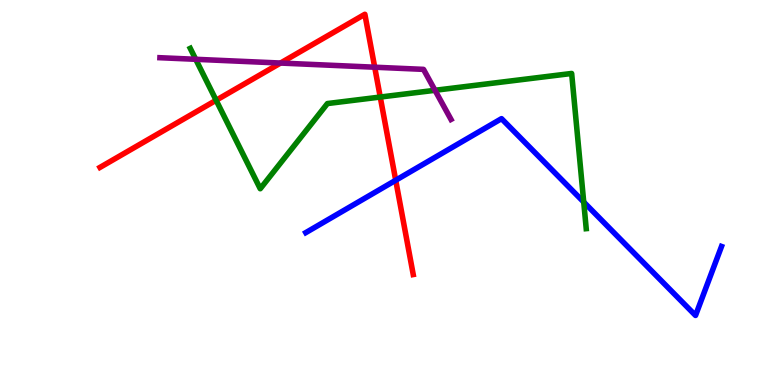[{'lines': ['blue', 'red'], 'intersections': [{'x': 5.11, 'y': 5.32}]}, {'lines': ['green', 'red'], 'intersections': [{'x': 2.79, 'y': 7.4}, {'x': 4.91, 'y': 7.48}]}, {'lines': ['purple', 'red'], 'intersections': [{'x': 3.62, 'y': 8.36}, {'x': 4.83, 'y': 8.25}]}, {'lines': ['blue', 'green'], 'intersections': [{'x': 7.53, 'y': 4.75}]}, {'lines': ['blue', 'purple'], 'intersections': []}, {'lines': ['green', 'purple'], 'intersections': [{'x': 2.53, 'y': 8.46}, {'x': 5.61, 'y': 7.65}]}]